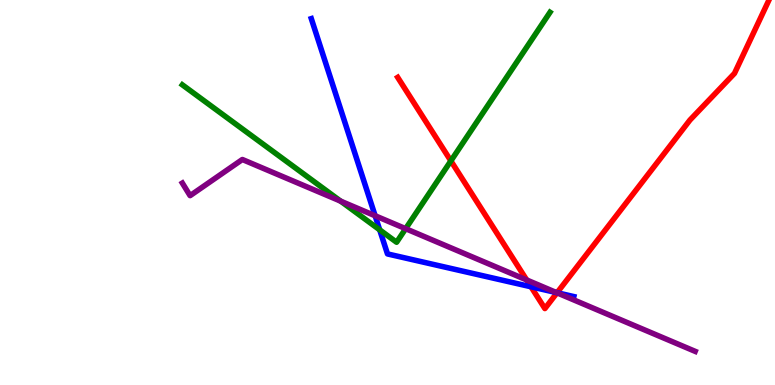[{'lines': ['blue', 'red'], 'intersections': [{'x': 6.85, 'y': 2.55}, {'x': 7.19, 'y': 2.4}]}, {'lines': ['green', 'red'], 'intersections': [{'x': 5.82, 'y': 5.82}]}, {'lines': ['purple', 'red'], 'intersections': [{'x': 6.8, 'y': 2.73}, {'x': 7.19, 'y': 2.39}]}, {'lines': ['blue', 'green'], 'intersections': [{'x': 4.9, 'y': 4.03}]}, {'lines': ['blue', 'purple'], 'intersections': [{'x': 4.84, 'y': 4.4}, {'x': 7.18, 'y': 2.4}]}, {'lines': ['green', 'purple'], 'intersections': [{'x': 4.4, 'y': 4.78}, {'x': 5.23, 'y': 4.06}]}]